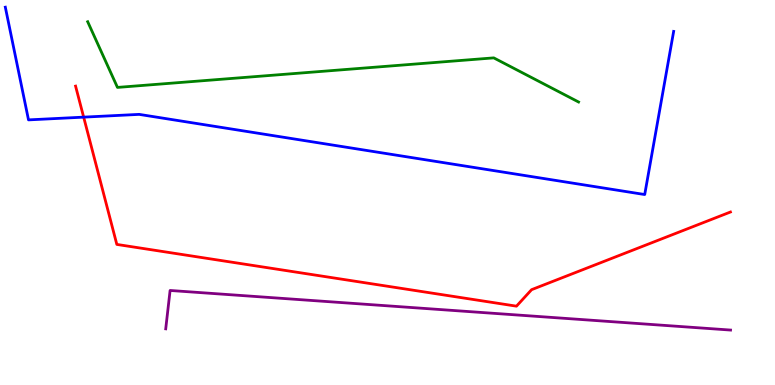[{'lines': ['blue', 'red'], 'intersections': [{'x': 1.08, 'y': 6.96}]}, {'lines': ['green', 'red'], 'intersections': []}, {'lines': ['purple', 'red'], 'intersections': []}, {'lines': ['blue', 'green'], 'intersections': []}, {'lines': ['blue', 'purple'], 'intersections': []}, {'lines': ['green', 'purple'], 'intersections': []}]